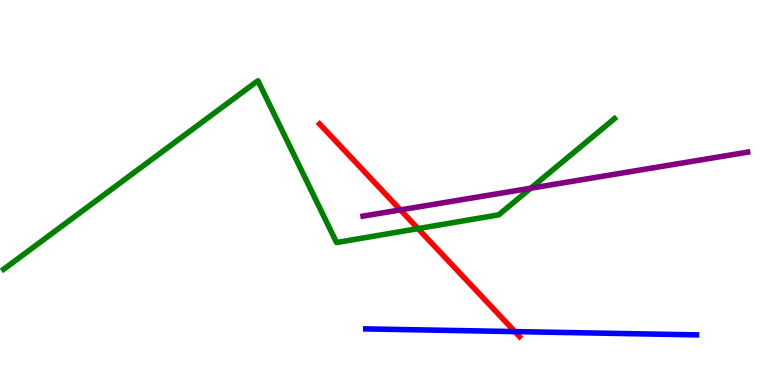[{'lines': ['blue', 'red'], 'intersections': [{'x': 6.64, 'y': 1.39}]}, {'lines': ['green', 'red'], 'intersections': [{'x': 5.39, 'y': 4.06}]}, {'lines': ['purple', 'red'], 'intersections': [{'x': 5.17, 'y': 4.55}]}, {'lines': ['blue', 'green'], 'intersections': []}, {'lines': ['blue', 'purple'], 'intersections': []}, {'lines': ['green', 'purple'], 'intersections': [{'x': 6.85, 'y': 5.11}]}]